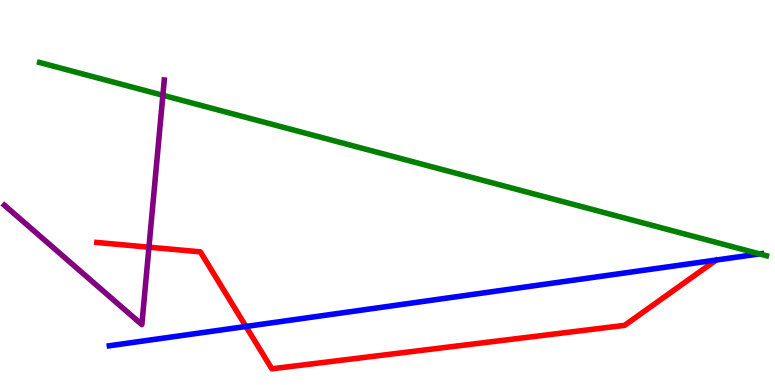[{'lines': ['blue', 'red'], 'intersections': [{'x': 3.17, 'y': 1.52}]}, {'lines': ['green', 'red'], 'intersections': []}, {'lines': ['purple', 'red'], 'intersections': [{'x': 1.92, 'y': 3.58}]}, {'lines': ['blue', 'green'], 'intersections': [{'x': 9.8, 'y': 3.41}]}, {'lines': ['blue', 'purple'], 'intersections': []}, {'lines': ['green', 'purple'], 'intersections': [{'x': 2.1, 'y': 7.53}]}]